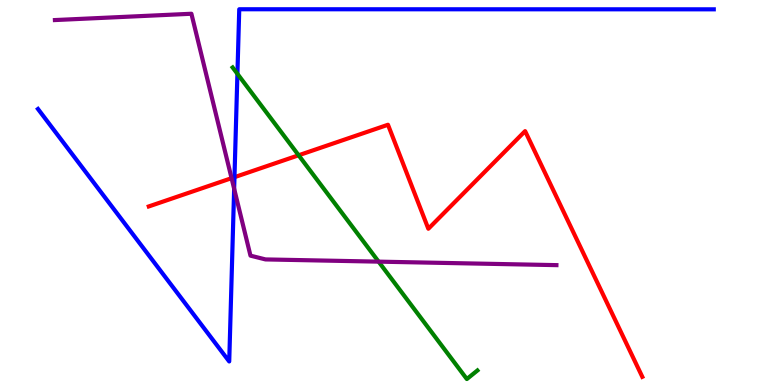[{'lines': ['blue', 'red'], 'intersections': [{'x': 3.03, 'y': 5.4}]}, {'lines': ['green', 'red'], 'intersections': [{'x': 3.85, 'y': 5.97}]}, {'lines': ['purple', 'red'], 'intersections': [{'x': 2.99, 'y': 5.37}]}, {'lines': ['blue', 'green'], 'intersections': [{'x': 3.06, 'y': 8.08}]}, {'lines': ['blue', 'purple'], 'intersections': [{'x': 3.02, 'y': 5.1}]}, {'lines': ['green', 'purple'], 'intersections': [{'x': 4.89, 'y': 3.2}]}]